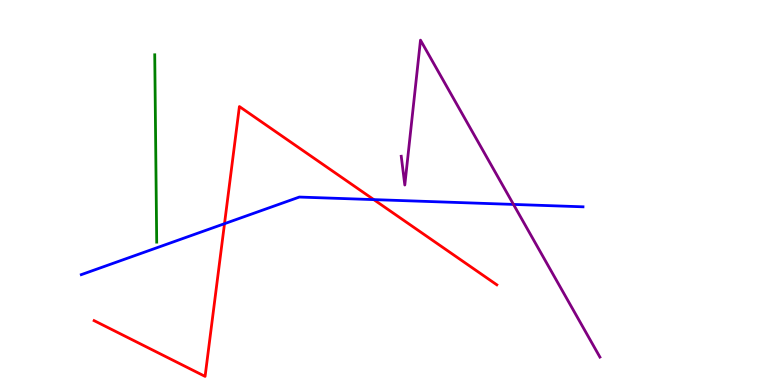[{'lines': ['blue', 'red'], 'intersections': [{'x': 2.9, 'y': 4.19}, {'x': 4.82, 'y': 4.82}]}, {'lines': ['green', 'red'], 'intersections': []}, {'lines': ['purple', 'red'], 'intersections': []}, {'lines': ['blue', 'green'], 'intersections': []}, {'lines': ['blue', 'purple'], 'intersections': [{'x': 6.63, 'y': 4.69}]}, {'lines': ['green', 'purple'], 'intersections': []}]